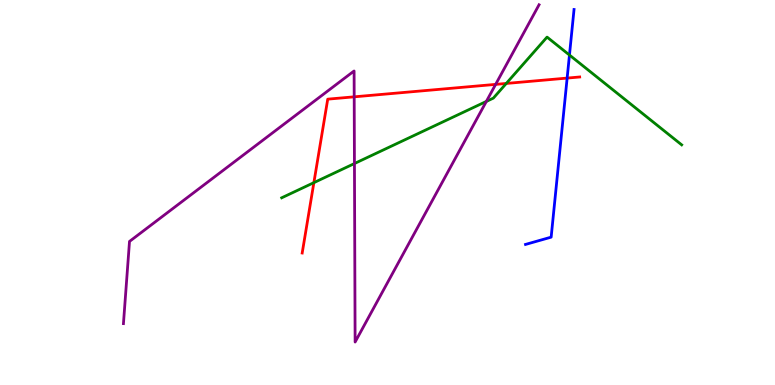[{'lines': ['blue', 'red'], 'intersections': [{'x': 7.32, 'y': 7.97}]}, {'lines': ['green', 'red'], 'intersections': [{'x': 4.05, 'y': 5.26}, {'x': 6.53, 'y': 7.83}]}, {'lines': ['purple', 'red'], 'intersections': [{'x': 4.57, 'y': 7.49}, {'x': 6.4, 'y': 7.81}]}, {'lines': ['blue', 'green'], 'intersections': [{'x': 7.35, 'y': 8.57}]}, {'lines': ['blue', 'purple'], 'intersections': []}, {'lines': ['green', 'purple'], 'intersections': [{'x': 4.57, 'y': 5.75}, {'x': 6.28, 'y': 7.37}]}]